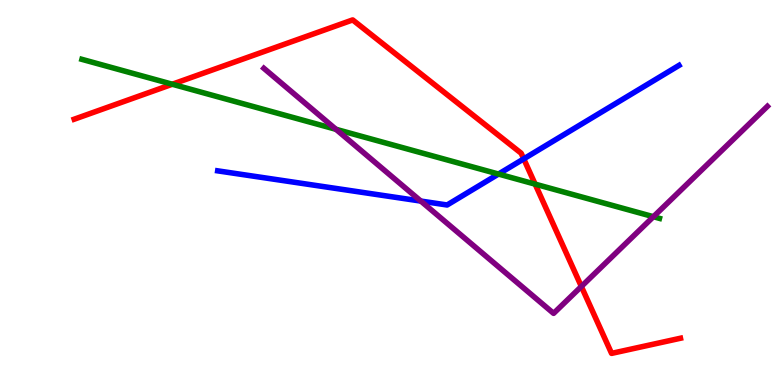[{'lines': ['blue', 'red'], 'intersections': [{'x': 6.76, 'y': 5.87}]}, {'lines': ['green', 'red'], 'intersections': [{'x': 2.22, 'y': 7.81}, {'x': 6.91, 'y': 5.22}]}, {'lines': ['purple', 'red'], 'intersections': [{'x': 7.5, 'y': 2.56}]}, {'lines': ['blue', 'green'], 'intersections': [{'x': 6.43, 'y': 5.48}]}, {'lines': ['blue', 'purple'], 'intersections': [{'x': 5.43, 'y': 4.78}]}, {'lines': ['green', 'purple'], 'intersections': [{'x': 4.34, 'y': 6.64}, {'x': 8.43, 'y': 4.37}]}]